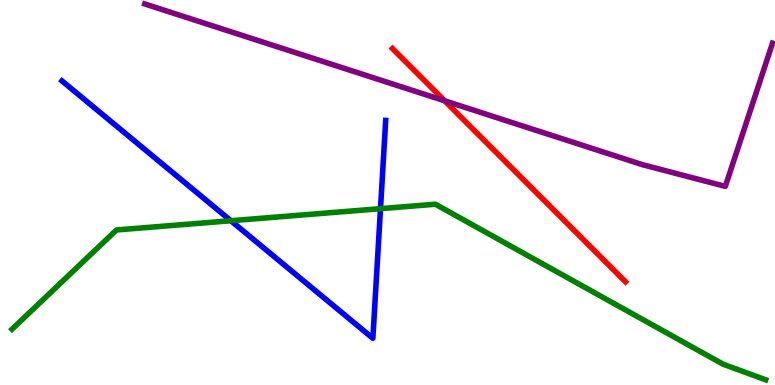[{'lines': ['blue', 'red'], 'intersections': []}, {'lines': ['green', 'red'], 'intersections': []}, {'lines': ['purple', 'red'], 'intersections': [{'x': 5.74, 'y': 7.38}]}, {'lines': ['blue', 'green'], 'intersections': [{'x': 2.98, 'y': 4.27}, {'x': 4.91, 'y': 4.58}]}, {'lines': ['blue', 'purple'], 'intersections': []}, {'lines': ['green', 'purple'], 'intersections': []}]